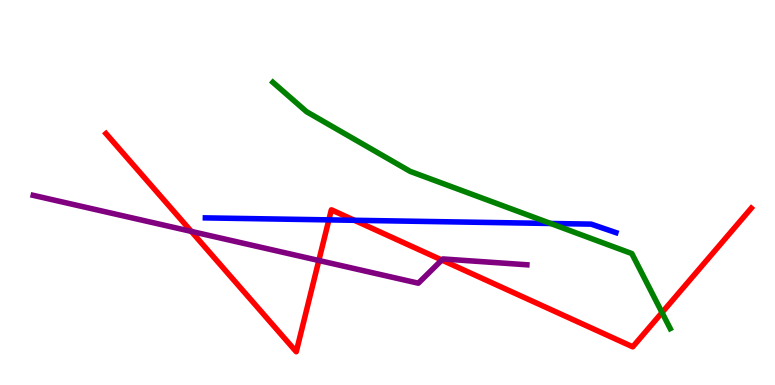[{'lines': ['blue', 'red'], 'intersections': [{'x': 4.24, 'y': 4.29}, {'x': 4.57, 'y': 4.28}]}, {'lines': ['green', 'red'], 'intersections': [{'x': 8.54, 'y': 1.88}]}, {'lines': ['purple', 'red'], 'intersections': [{'x': 2.47, 'y': 3.99}, {'x': 4.11, 'y': 3.23}, {'x': 5.7, 'y': 3.25}]}, {'lines': ['blue', 'green'], 'intersections': [{'x': 7.11, 'y': 4.2}]}, {'lines': ['blue', 'purple'], 'intersections': []}, {'lines': ['green', 'purple'], 'intersections': []}]